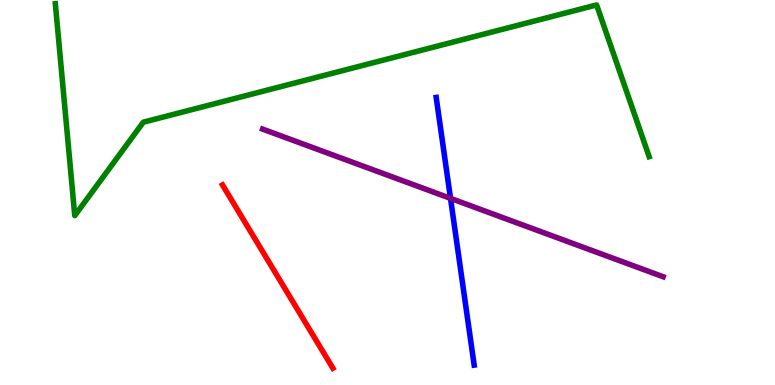[{'lines': ['blue', 'red'], 'intersections': []}, {'lines': ['green', 'red'], 'intersections': []}, {'lines': ['purple', 'red'], 'intersections': []}, {'lines': ['blue', 'green'], 'intersections': []}, {'lines': ['blue', 'purple'], 'intersections': [{'x': 5.81, 'y': 4.85}]}, {'lines': ['green', 'purple'], 'intersections': []}]